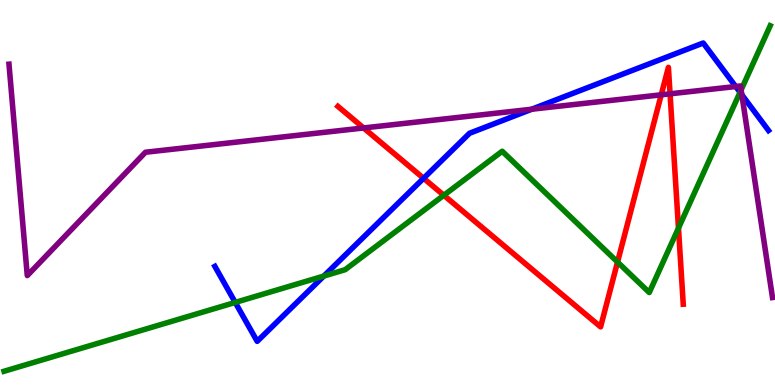[{'lines': ['blue', 'red'], 'intersections': [{'x': 5.47, 'y': 5.37}]}, {'lines': ['green', 'red'], 'intersections': [{'x': 5.73, 'y': 4.93}, {'x': 7.97, 'y': 3.19}, {'x': 8.75, 'y': 4.08}]}, {'lines': ['purple', 'red'], 'intersections': [{'x': 4.69, 'y': 6.68}, {'x': 8.53, 'y': 7.54}, {'x': 8.65, 'y': 7.56}]}, {'lines': ['blue', 'green'], 'intersections': [{'x': 3.04, 'y': 2.14}, {'x': 4.18, 'y': 2.83}, {'x': 9.55, 'y': 7.6}]}, {'lines': ['blue', 'purple'], 'intersections': [{'x': 6.86, 'y': 7.16}, {'x': 9.49, 'y': 7.75}, {'x': 9.57, 'y': 7.54}]}, {'lines': ['green', 'purple'], 'intersections': [{'x': 9.56, 'y': 7.66}]}]